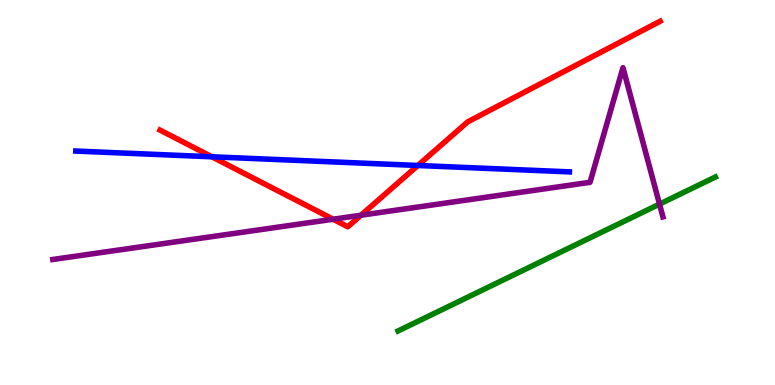[{'lines': ['blue', 'red'], 'intersections': [{'x': 2.73, 'y': 5.93}, {'x': 5.39, 'y': 5.7}]}, {'lines': ['green', 'red'], 'intersections': []}, {'lines': ['purple', 'red'], 'intersections': [{'x': 4.3, 'y': 4.31}, {'x': 4.66, 'y': 4.41}]}, {'lines': ['blue', 'green'], 'intersections': []}, {'lines': ['blue', 'purple'], 'intersections': []}, {'lines': ['green', 'purple'], 'intersections': [{'x': 8.51, 'y': 4.7}]}]